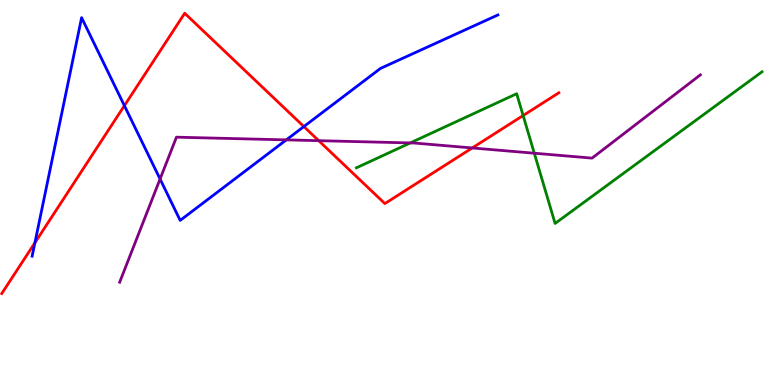[{'lines': ['blue', 'red'], 'intersections': [{'x': 0.45, 'y': 3.69}, {'x': 1.61, 'y': 7.26}, {'x': 3.92, 'y': 6.71}]}, {'lines': ['green', 'red'], 'intersections': [{'x': 6.75, 'y': 7.0}]}, {'lines': ['purple', 'red'], 'intersections': [{'x': 4.11, 'y': 6.35}, {'x': 6.09, 'y': 6.16}]}, {'lines': ['blue', 'green'], 'intersections': []}, {'lines': ['blue', 'purple'], 'intersections': [{'x': 2.07, 'y': 5.35}, {'x': 3.69, 'y': 6.37}]}, {'lines': ['green', 'purple'], 'intersections': [{'x': 5.29, 'y': 6.29}, {'x': 6.89, 'y': 6.02}]}]